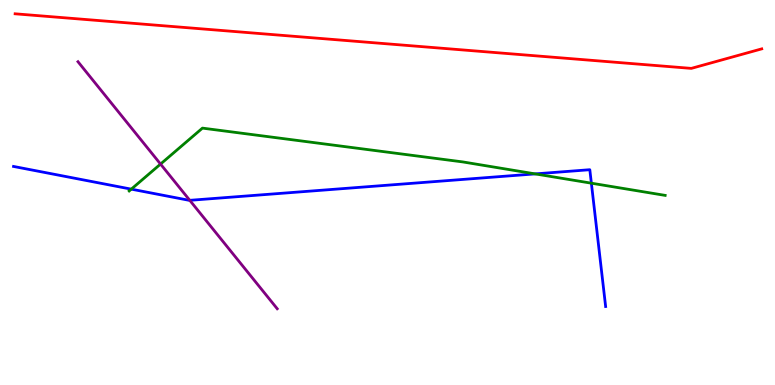[{'lines': ['blue', 'red'], 'intersections': []}, {'lines': ['green', 'red'], 'intersections': []}, {'lines': ['purple', 'red'], 'intersections': []}, {'lines': ['blue', 'green'], 'intersections': [{'x': 1.69, 'y': 5.09}, {'x': 6.91, 'y': 5.48}, {'x': 7.63, 'y': 5.24}]}, {'lines': ['blue', 'purple'], 'intersections': [{'x': 2.45, 'y': 4.8}]}, {'lines': ['green', 'purple'], 'intersections': [{'x': 2.07, 'y': 5.74}]}]